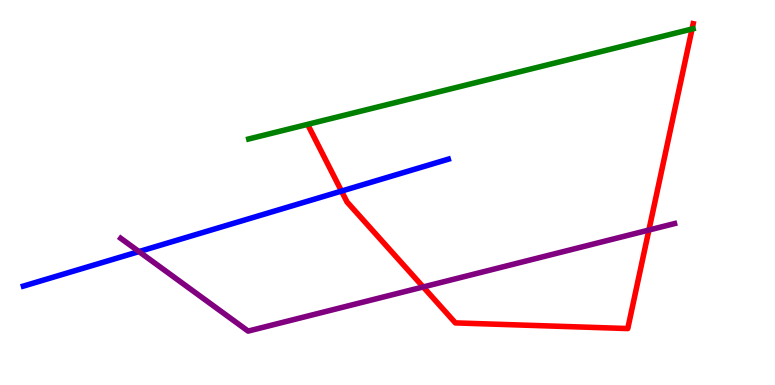[{'lines': ['blue', 'red'], 'intersections': [{'x': 4.41, 'y': 5.04}]}, {'lines': ['green', 'red'], 'intersections': [{'x': 8.93, 'y': 9.25}]}, {'lines': ['purple', 'red'], 'intersections': [{'x': 5.46, 'y': 2.55}, {'x': 8.37, 'y': 4.02}]}, {'lines': ['blue', 'green'], 'intersections': []}, {'lines': ['blue', 'purple'], 'intersections': [{'x': 1.79, 'y': 3.47}]}, {'lines': ['green', 'purple'], 'intersections': []}]